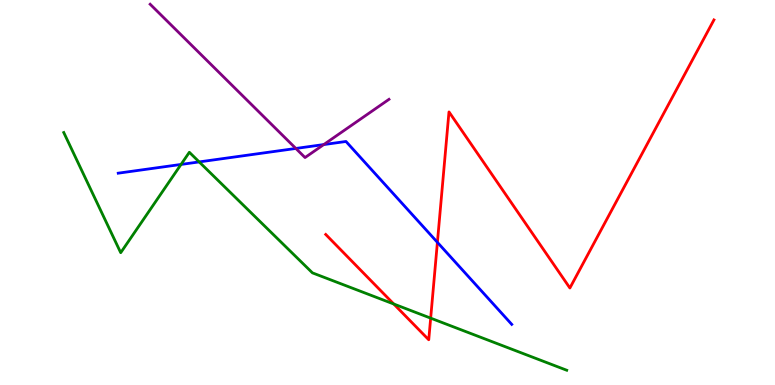[{'lines': ['blue', 'red'], 'intersections': [{'x': 5.64, 'y': 3.71}]}, {'lines': ['green', 'red'], 'intersections': [{'x': 5.08, 'y': 2.1}, {'x': 5.56, 'y': 1.74}]}, {'lines': ['purple', 'red'], 'intersections': []}, {'lines': ['blue', 'green'], 'intersections': [{'x': 2.34, 'y': 5.73}, {'x': 2.57, 'y': 5.79}]}, {'lines': ['blue', 'purple'], 'intersections': [{'x': 3.82, 'y': 6.14}, {'x': 4.18, 'y': 6.24}]}, {'lines': ['green', 'purple'], 'intersections': []}]